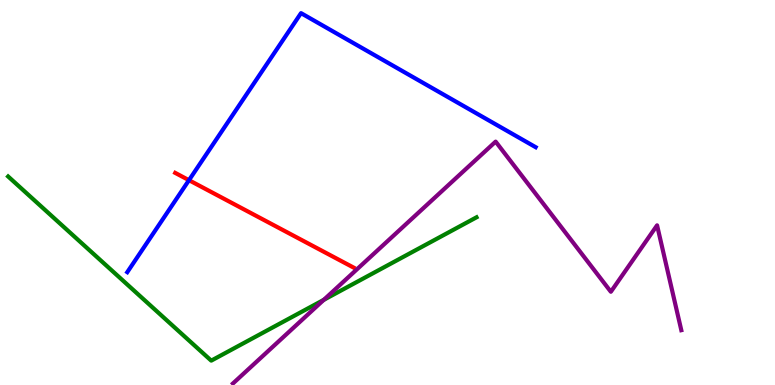[{'lines': ['blue', 'red'], 'intersections': [{'x': 2.44, 'y': 5.32}]}, {'lines': ['green', 'red'], 'intersections': []}, {'lines': ['purple', 'red'], 'intersections': []}, {'lines': ['blue', 'green'], 'intersections': []}, {'lines': ['blue', 'purple'], 'intersections': []}, {'lines': ['green', 'purple'], 'intersections': [{'x': 4.18, 'y': 2.21}]}]